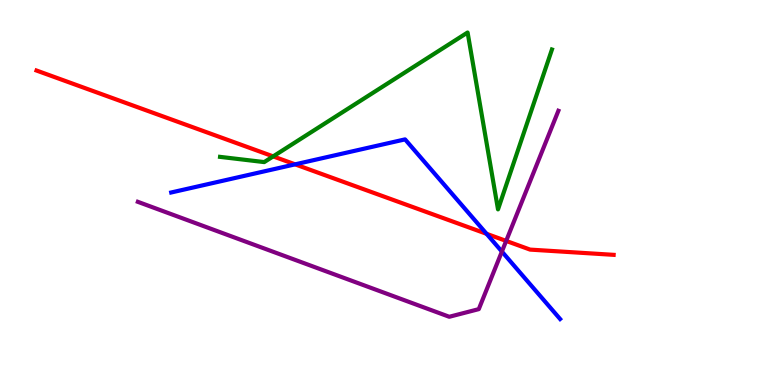[{'lines': ['blue', 'red'], 'intersections': [{'x': 3.81, 'y': 5.73}, {'x': 6.28, 'y': 3.93}]}, {'lines': ['green', 'red'], 'intersections': [{'x': 3.52, 'y': 5.94}]}, {'lines': ['purple', 'red'], 'intersections': [{'x': 6.53, 'y': 3.74}]}, {'lines': ['blue', 'green'], 'intersections': []}, {'lines': ['blue', 'purple'], 'intersections': [{'x': 6.48, 'y': 3.47}]}, {'lines': ['green', 'purple'], 'intersections': []}]